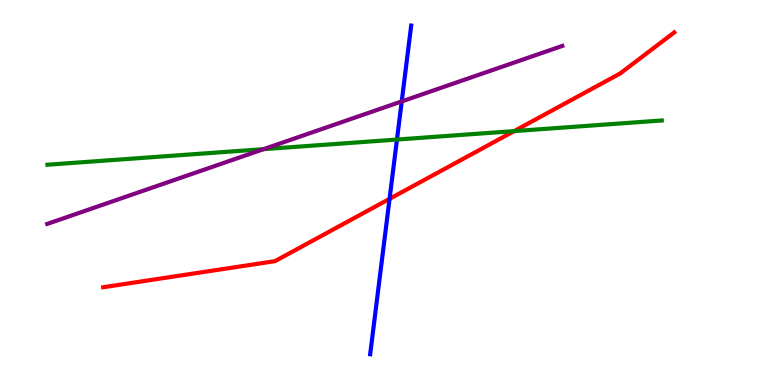[{'lines': ['blue', 'red'], 'intersections': [{'x': 5.03, 'y': 4.84}]}, {'lines': ['green', 'red'], 'intersections': [{'x': 6.63, 'y': 6.59}]}, {'lines': ['purple', 'red'], 'intersections': []}, {'lines': ['blue', 'green'], 'intersections': [{'x': 5.12, 'y': 6.38}]}, {'lines': ['blue', 'purple'], 'intersections': [{'x': 5.18, 'y': 7.37}]}, {'lines': ['green', 'purple'], 'intersections': [{'x': 3.4, 'y': 6.13}]}]